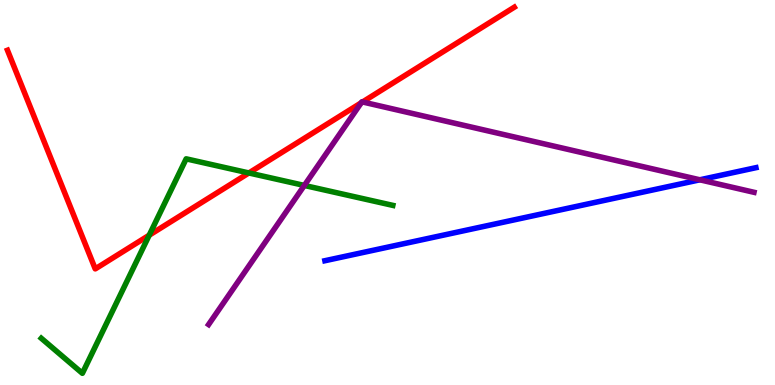[{'lines': ['blue', 'red'], 'intersections': []}, {'lines': ['green', 'red'], 'intersections': [{'x': 1.93, 'y': 3.89}, {'x': 3.21, 'y': 5.51}]}, {'lines': ['purple', 'red'], 'intersections': [{'x': 4.66, 'y': 7.33}, {'x': 4.68, 'y': 7.35}]}, {'lines': ['blue', 'green'], 'intersections': []}, {'lines': ['blue', 'purple'], 'intersections': [{'x': 9.03, 'y': 5.33}]}, {'lines': ['green', 'purple'], 'intersections': [{'x': 3.93, 'y': 5.18}]}]